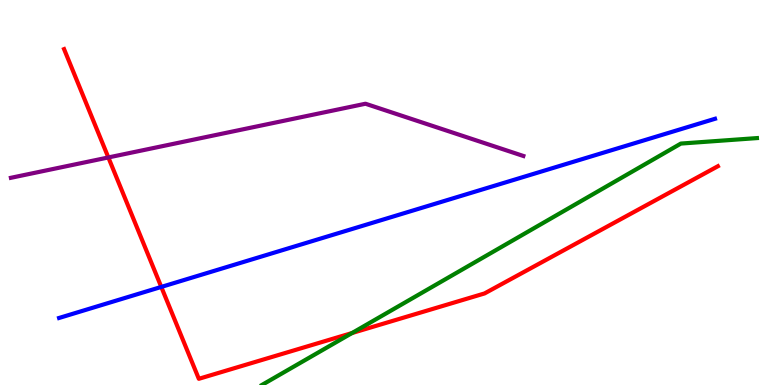[{'lines': ['blue', 'red'], 'intersections': [{'x': 2.08, 'y': 2.55}]}, {'lines': ['green', 'red'], 'intersections': [{'x': 4.54, 'y': 1.35}]}, {'lines': ['purple', 'red'], 'intersections': [{'x': 1.4, 'y': 5.91}]}, {'lines': ['blue', 'green'], 'intersections': []}, {'lines': ['blue', 'purple'], 'intersections': []}, {'lines': ['green', 'purple'], 'intersections': []}]